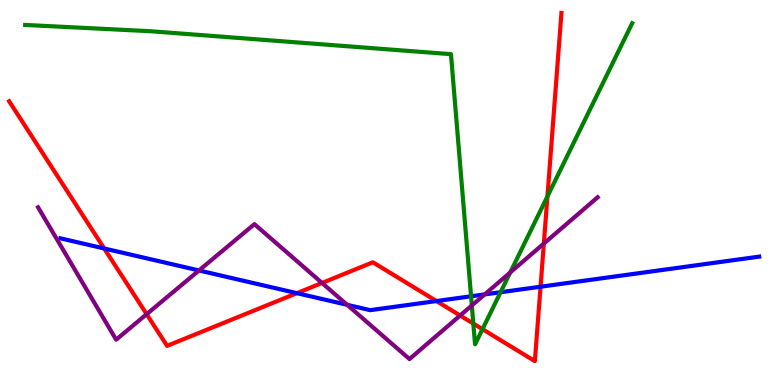[{'lines': ['blue', 'red'], 'intersections': [{'x': 1.34, 'y': 3.55}, {'x': 3.83, 'y': 2.39}, {'x': 5.63, 'y': 2.18}, {'x': 6.97, 'y': 2.55}]}, {'lines': ['green', 'red'], 'intersections': [{'x': 6.11, 'y': 1.6}, {'x': 6.23, 'y': 1.45}, {'x': 7.06, 'y': 4.9}]}, {'lines': ['purple', 'red'], 'intersections': [{'x': 1.89, 'y': 1.84}, {'x': 4.16, 'y': 2.65}, {'x': 5.94, 'y': 1.8}, {'x': 7.02, 'y': 3.67}]}, {'lines': ['blue', 'green'], 'intersections': [{'x': 6.08, 'y': 2.3}, {'x': 6.46, 'y': 2.41}]}, {'lines': ['blue', 'purple'], 'intersections': [{'x': 2.57, 'y': 2.98}, {'x': 4.48, 'y': 2.08}, {'x': 6.25, 'y': 2.35}]}, {'lines': ['green', 'purple'], 'intersections': [{'x': 6.09, 'y': 2.07}, {'x': 6.58, 'y': 2.92}]}]